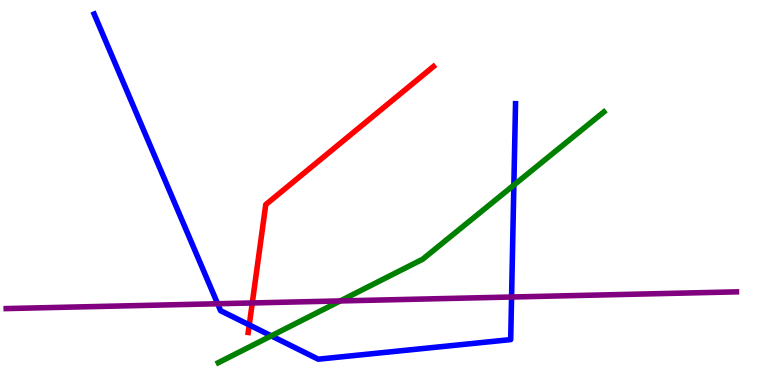[{'lines': ['blue', 'red'], 'intersections': [{'x': 3.22, 'y': 1.56}]}, {'lines': ['green', 'red'], 'intersections': []}, {'lines': ['purple', 'red'], 'intersections': [{'x': 3.26, 'y': 2.13}]}, {'lines': ['blue', 'green'], 'intersections': [{'x': 3.5, 'y': 1.28}, {'x': 6.63, 'y': 5.19}]}, {'lines': ['blue', 'purple'], 'intersections': [{'x': 2.81, 'y': 2.11}, {'x': 6.6, 'y': 2.29}]}, {'lines': ['green', 'purple'], 'intersections': [{'x': 4.39, 'y': 2.18}]}]